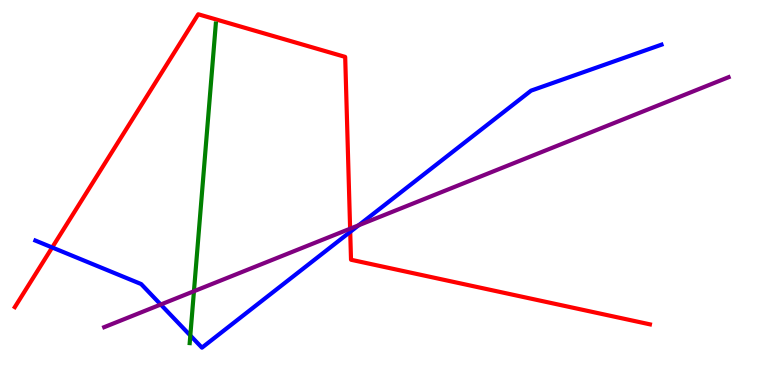[{'lines': ['blue', 'red'], 'intersections': [{'x': 0.673, 'y': 3.57}, {'x': 4.52, 'y': 3.98}]}, {'lines': ['green', 'red'], 'intersections': []}, {'lines': ['purple', 'red'], 'intersections': [{'x': 4.52, 'y': 4.06}]}, {'lines': ['blue', 'green'], 'intersections': [{'x': 2.46, 'y': 1.29}]}, {'lines': ['blue', 'purple'], 'intersections': [{'x': 2.07, 'y': 2.09}, {'x': 4.63, 'y': 4.15}]}, {'lines': ['green', 'purple'], 'intersections': [{'x': 2.5, 'y': 2.44}]}]